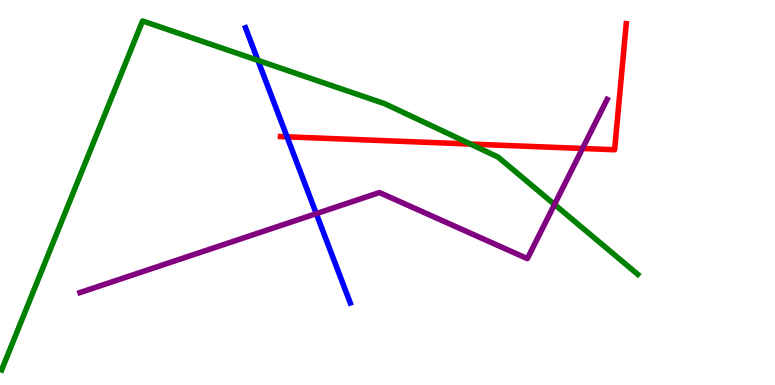[{'lines': ['blue', 'red'], 'intersections': [{'x': 3.7, 'y': 6.45}]}, {'lines': ['green', 'red'], 'intersections': [{'x': 6.07, 'y': 6.26}]}, {'lines': ['purple', 'red'], 'intersections': [{'x': 7.52, 'y': 6.14}]}, {'lines': ['blue', 'green'], 'intersections': [{'x': 3.33, 'y': 8.43}]}, {'lines': ['blue', 'purple'], 'intersections': [{'x': 4.08, 'y': 4.45}]}, {'lines': ['green', 'purple'], 'intersections': [{'x': 7.15, 'y': 4.69}]}]